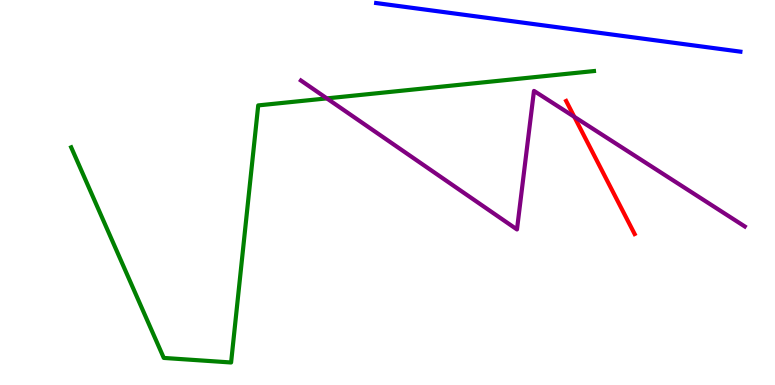[{'lines': ['blue', 'red'], 'intersections': []}, {'lines': ['green', 'red'], 'intersections': []}, {'lines': ['purple', 'red'], 'intersections': [{'x': 7.41, 'y': 6.97}]}, {'lines': ['blue', 'green'], 'intersections': []}, {'lines': ['blue', 'purple'], 'intersections': []}, {'lines': ['green', 'purple'], 'intersections': [{'x': 4.22, 'y': 7.44}]}]